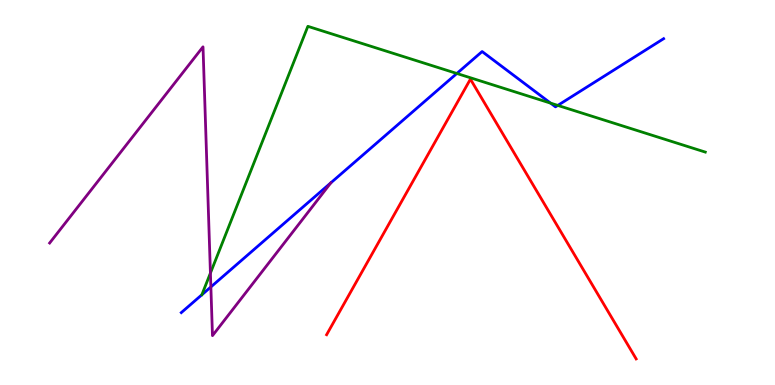[{'lines': ['blue', 'red'], 'intersections': []}, {'lines': ['green', 'red'], 'intersections': []}, {'lines': ['purple', 'red'], 'intersections': []}, {'lines': ['blue', 'green'], 'intersections': [{'x': 5.89, 'y': 8.09}, {'x': 7.1, 'y': 7.32}, {'x': 7.2, 'y': 7.26}]}, {'lines': ['blue', 'purple'], 'intersections': [{'x': 2.72, 'y': 2.55}]}, {'lines': ['green', 'purple'], 'intersections': [{'x': 2.72, 'y': 2.91}]}]